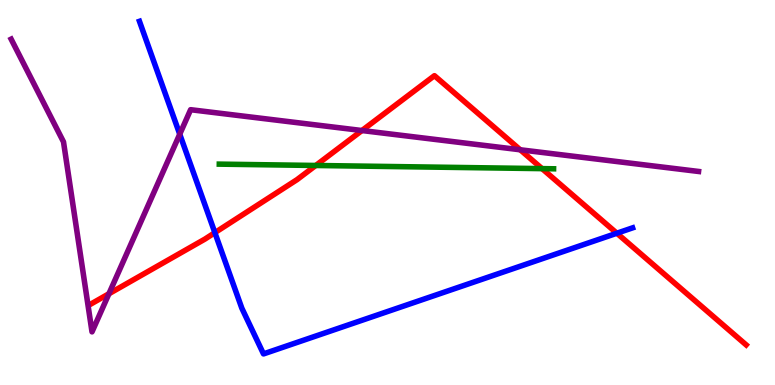[{'lines': ['blue', 'red'], 'intersections': [{'x': 2.77, 'y': 3.96}, {'x': 7.96, 'y': 3.94}]}, {'lines': ['green', 'red'], 'intersections': [{'x': 4.07, 'y': 5.7}, {'x': 6.99, 'y': 5.62}]}, {'lines': ['purple', 'red'], 'intersections': [{'x': 1.41, 'y': 2.37}, {'x': 4.67, 'y': 6.61}, {'x': 6.71, 'y': 6.11}]}, {'lines': ['blue', 'green'], 'intersections': []}, {'lines': ['blue', 'purple'], 'intersections': [{'x': 2.32, 'y': 6.51}]}, {'lines': ['green', 'purple'], 'intersections': []}]